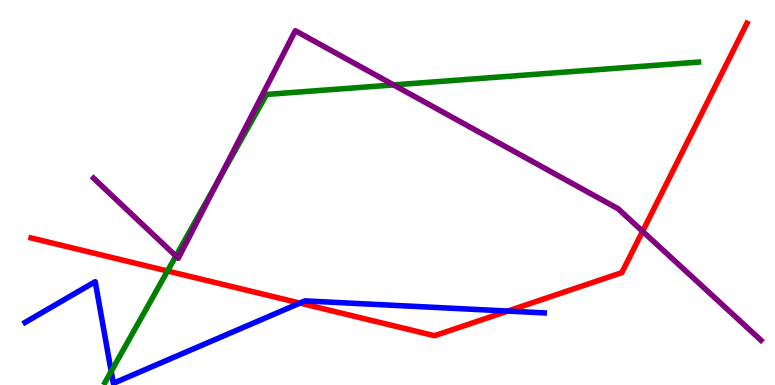[{'lines': ['blue', 'red'], 'intersections': [{'x': 3.87, 'y': 2.13}, {'x': 6.55, 'y': 1.92}]}, {'lines': ['green', 'red'], 'intersections': [{'x': 2.16, 'y': 2.96}]}, {'lines': ['purple', 'red'], 'intersections': [{'x': 8.29, 'y': 3.99}]}, {'lines': ['blue', 'green'], 'intersections': [{'x': 1.43, 'y': 0.353}]}, {'lines': ['blue', 'purple'], 'intersections': []}, {'lines': ['green', 'purple'], 'intersections': [{'x': 2.27, 'y': 3.35}, {'x': 2.81, 'y': 5.3}, {'x': 5.08, 'y': 7.79}]}]